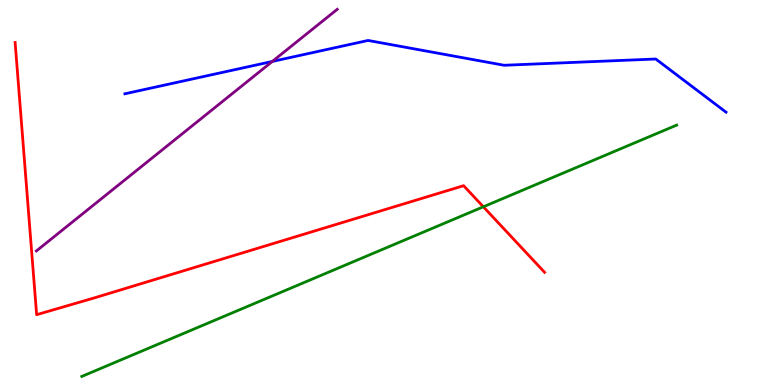[{'lines': ['blue', 'red'], 'intersections': []}, {'lines': ['green', 'red'], 'intersections': [{'x': 6.24, 'y': 4.63}]}, {'lines': ['purple', 'red'], 'intersections': []}, {'lines': ['blue', 'green'], 'intersections': []}, {'lines': ['blue', 'purple'], 'intersections': [{'x': 3.51, 'y': 8.4}]}, {'lines': ['green', 'purple'], 'intersections': []}]